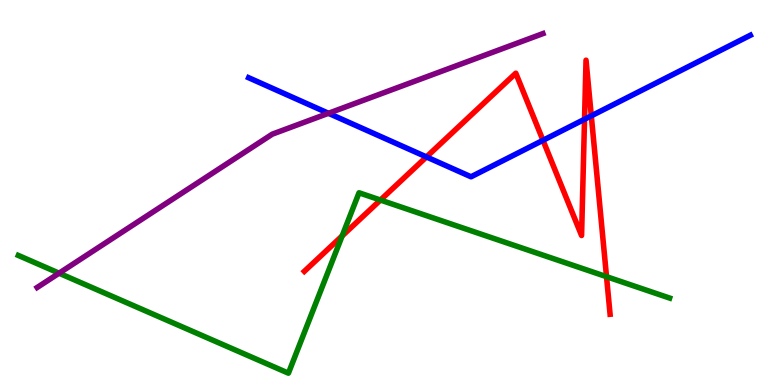[{'lines': ['blue', 'red'], 'intersections': [{'x': 5.5, 'y': 5.92}, {'x': 7.01, 'y': 6.36}, {'x': 7.54, 'y': 6.9}, {'x': 7.63, 'y': 6.99}]}, {'lines': ['green', 'red'], 'intersections': [{'x': 4.41, 'y': 3.87}, {'x': 4.91, 'y': 4.8}, {'x': 7.83, 'y': 2.81}]}, {'lines': ['purple', 'red'], 'intersections': []}, {'lines': ['blue', 'green'], 'intersections': []}, {'lines': ['blue', 'purple'], 'intersections': [{'x': 4.24, 'y': 7.06}]}, {'lines': ['green', 'purple'], 'intersections': [{'x': 0.762, 'y': 2.9}]}]